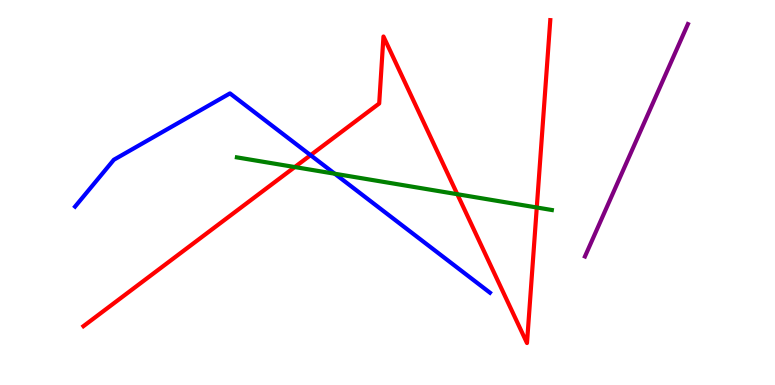[{'lines': ['blue', 'red'], 'intersections': [{'x': 4.01, 'y': 5.97}]}, {'lines': ['green', 'red'], 'intersections': [{'x': 3.8, 'y': 5.66}, {'x': 5.9, 'y': 4.96}, {'x': 6.93, 'y': 4.61}]}, {'lines': ['purple', 'red'], 'intersections': []}, {'lines': ['blue', 'green'], 'intersections': [{'x': 4.32, 'y': 5.49}]}, {'lines': ['blue', 'purple'], 'intersections': []}, {'lines': ['green', 'purple'], 'intersections': []}]